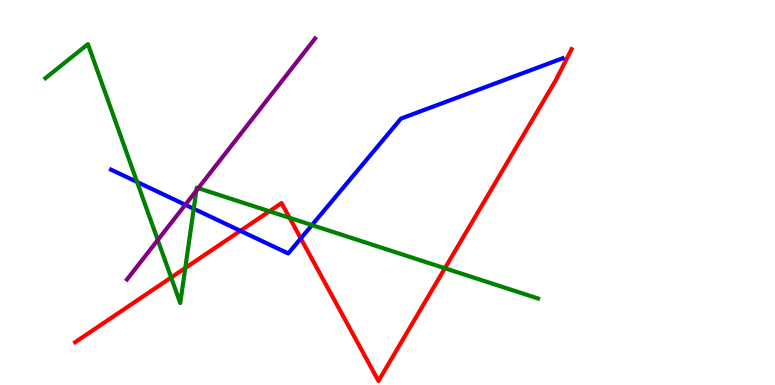[{'lines': ['blue', 'red'], 'intersections': [{'x': 3.1, 'y': 4.0}, {'x': 3.88, 'y': 3.81}]}, {'lines': ['green', 'red'], 'intersections': [{'x': 2.21, 'y': 2.79}, {'x': 2.39, 'y': 3.04}, {'x': 3.48, 'y': 4.51}, {'x': 3.74, 'y': 4.34}, {'x': 5.74, 'y': 3.03}]}, {'lines': ['purple', 'red'], 'intersections': []}, {'lines': ['blue', 'green'], 'intersections': [{'x': 1.77, 'y': 5.27}, {'x': 2.5, 'y': 4.58}, {'x': 4.03, 'y': 4.15}]}, {'lines': ['blue', 'purple'], 'intersections': [{'x': 2.39, 'y': 4.68}]}, {'lines': ['green', 'purple'], 'intersections': [{'x': 2.04, 'y': 3.77}, {'x': 2.53, 'y': 5.05}, {'x': 2.56, 'y': 5.11}]}]